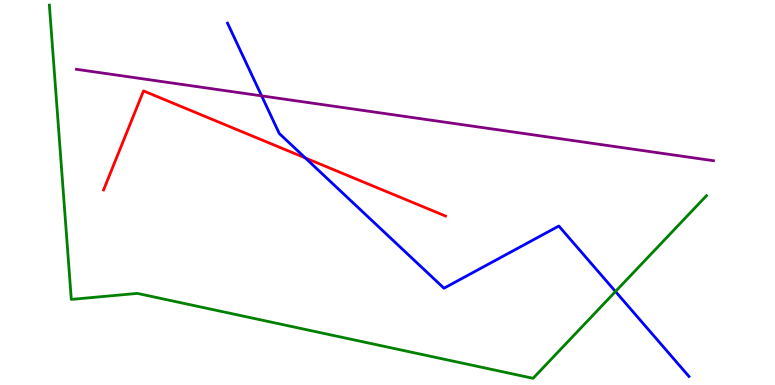[{'lines': ['blue', 'red'], 'intersections': [{'x': 3.94, 'y': 5.9}]}, {'lines': ['green', 'red'], 'intersections': []}, {'lines': ['purple', 'red'], 'intersections': []}, {'lines': ['blue', 'green'], 'intersections': [{'x': 7.94, 'y': 2.43}]}, {'lines': ['blue', 'purple'], 'intersections': [{'x': 3.38, 'y': 7.51}]}, {'lines': ['green', 'purple'], 'intersections': []}]